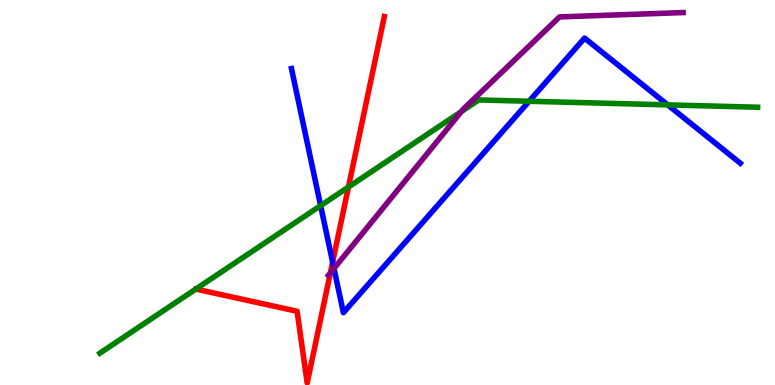[{'lines': ['blue', 'red'], 'intersections': [{'x': 4.29, 'y': 3.19}]}, {'lines': ['green', 'red'], 'intersections': [{'x': 4.5, 'y': 5.14}]}, {'lines': ['purple', 'red'], 'intersections': [{'x': 4.26, 'y': 2.91}]}, {'lines': ['blue', 'green'], 'intersections': [{'x': 4.14, 'y': 4.66}, {'x': 6.83, 'y': 7.37}, {'x': 8.62, 'y': 7.28}]}, {'lines': ['blue', 'purple'], 'intersections': [{'x': 4.31, 'y': 3.03}]}, {'lines': ['green', 'purple'], 'intersections': [{'x': 5.95, 'y': 7.1}]}]